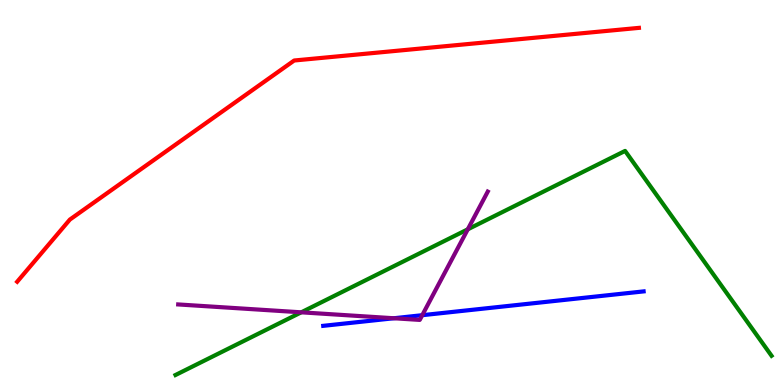[{'lines': ['blue', 'red'], 'intersections': []}, {'lines': ['green', 'red'], 'intersections': []}, {'lines': ['purple', 'red'], 'intersections': []}, {'lines': ['blue', 'green'], 'intersections': []}, {'lines': ['blue', 'purple'], 'intersections': [{'x': 5.08, 'y': 1.73}, {'x': 5.45, 'y': 1.81}]}, {'lines': ['green', 'purple'], 'intersections': [{'x': 3.89, 'y': 1.89}, {'x': 6.04, 'y': 4.04}]}]